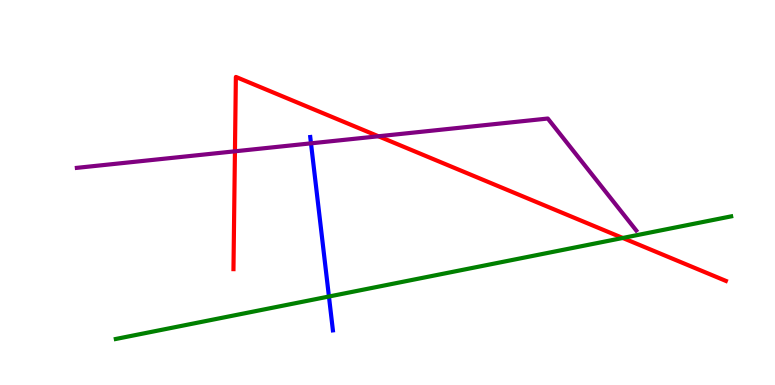[{'lines': ['blue', 'red'], 'intersections': []}, {'lines': ['green', 'red'], 'intersections': [{'x': 8.04, 'y': 3.82}]}, {'lines': ['purple', 'red'], 'intersections': [{'x': 3.03, 'y': 6.07}, {'x': 4.88, 'y': 6.46}]}, {'lines': ['blue', 'green'], 'intersections': [{'x': 4.24, 'y': 2.3}]}, {'lines': ['blue', 'purple'], 'intersections': [{'x': 4.01, 'y': 6.28}]}, {'lines': ['green', 'purple'], 'intersections': []}]